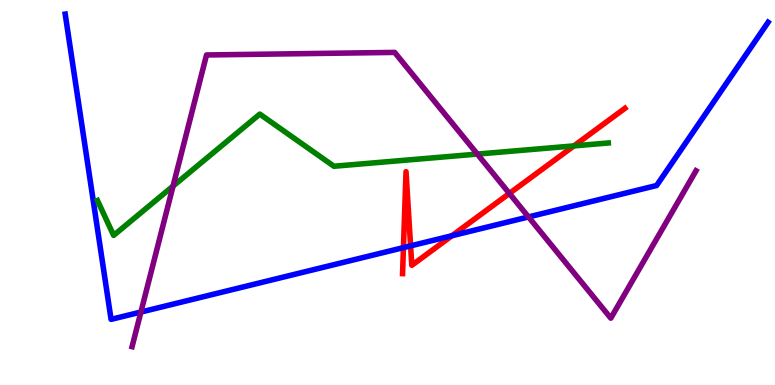[{'lines': ['blue', 'red'], 'intersections': [{'x': 5.21, 'y': 3.57}, {'x': 5.3, 'y': 3.61}, {'x': 5.83, 'y': 3.88}]}, {'lines': ['green', 'red'], 'intersections': [{'x': 7.41, 'y': 6.21}]}, {'lines': ['purple', 'red'], 'intersections': [{'x': 6.57, 'y': 4.98}]}, {'lines': ['blue', 'green'], 'intersections': []}, {'lines': ['blue', 'purple'], 'intersections': [{'x': 1.82, 'y': 1.89}, {'x': 6.82, 'y': 4.37}]}, {'lines': ['green', 'purple'], 'intersections': [{'x': 2.23, 'y': 5.17}, {'x': 6.16, 'y': 6.0}]}]